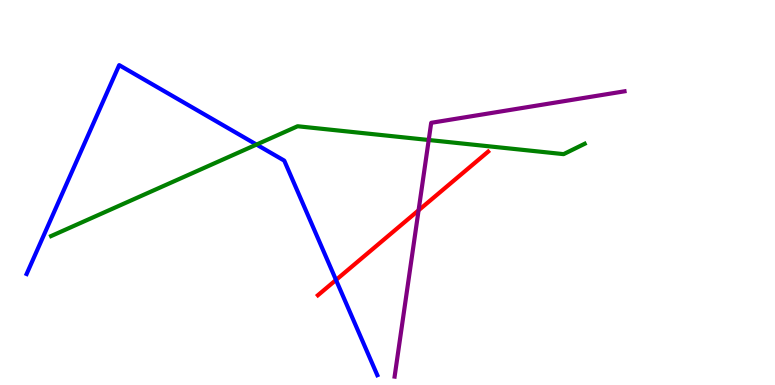[{'lines': ['blue', 'red'], 'intersections': [{'x': 4.34, 'y': 2.73}]}, {'lines': ['green', 'red'], 'intersections': []}, {'lines': ['purple', 'red'], 'intersections': [{'x': 5.4, 'y': 4.54}]}, {'lines': ['blue', 'green'], 'intersections': [{'x': 3.31, 'y': 6.25}]}, {'lines': ['blue', 'purple'], 'intersections': []}, {'lines': ['green', 'purple'], 'intersections': [{'x': 5.53, 'y': 6.36}]}]